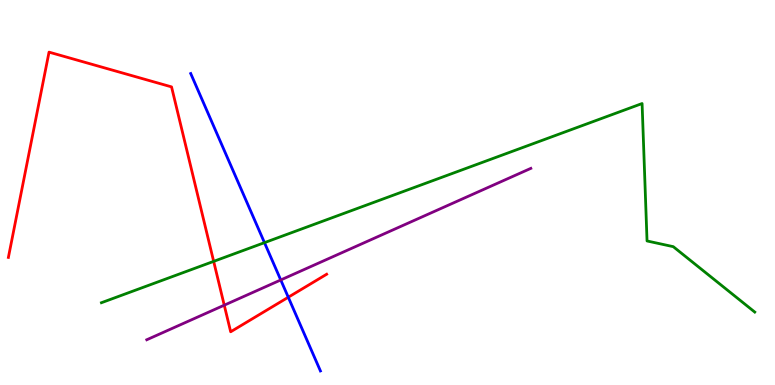[{'lines': ['blue', 'red'], 'intersections': [{'x': 3.72, 'y': 2.28}]}, {'lines': ['green', 'red'], 'intersections': [{'x': 2.76, 'y': 3.21}]}, {'lines': ['purple', 'red'], 'intersections': [{'x': 2.89, 'y': 2.07}]}, {'lines': ['blue', 'green'], 'intersections': [{'x': 3.41, 'y': 3.7}]}, {'lines': ['blue', 'purple'], 'intersections': [{'x': 3.62, 'y': 2.73}]}, {'lines': ['green', 'purple'], 'intersections': []}]